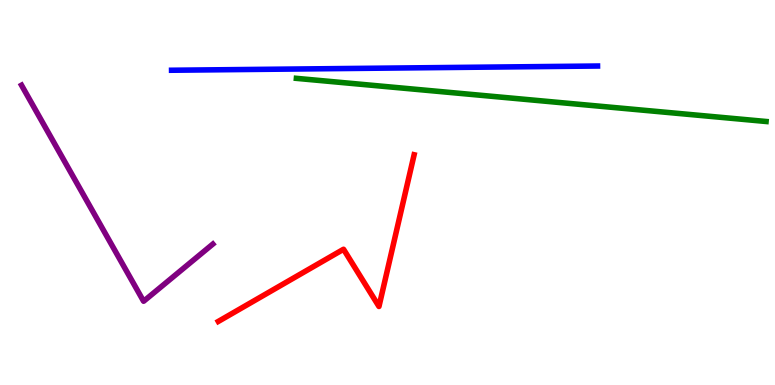[{'lines': ['blue', 'red'], 'intersections': []}, {'lines': ['green', 'red'], 'intersections': []}, {'lines': ['purple', 'red'], 'intersections': []}, {'lines': ['blue', 'green'], 'intersections': []}, {'lines': ['blue', 'purple'], 'intersections': []}, {'lines': ['green', 'purple'], 'intersections': []}]